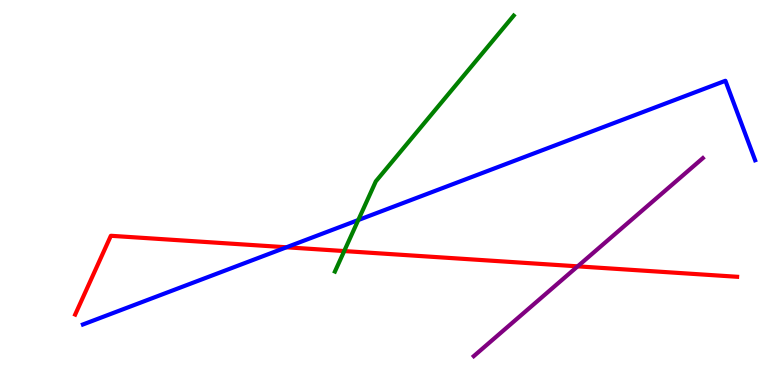[{'lines': ['blue', 'red'], 'intersections': [{'x': 3.7, 'y': 3.58}]}, {'lines': ['green', 'red'], 'intersections': [{'x': 4.44, 'y': 3.48}]}, {'lines': ['purple', 'red'], 'intersections': [{'x': 7.45, 'y': 3.08}]}, {'lines': ['blue', 'green'], 'intersections': [{'x': 4.62, 'y': 4.28}]}, {'lines': ['blue', 'purple'], 'intersections': []}, {'lines': ['green', 'purple'], 'intersections': []}]